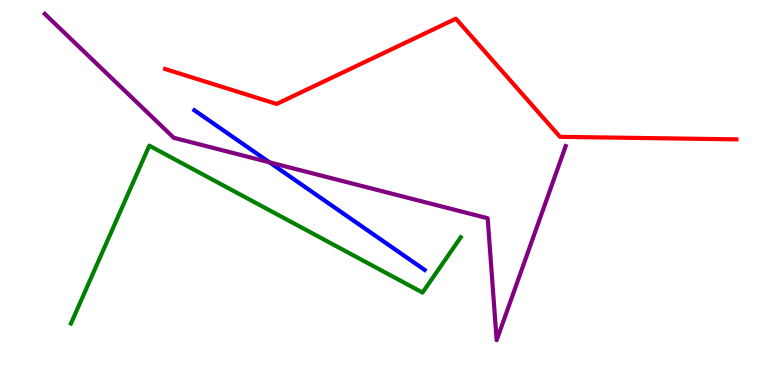[{'lines': ['blue', 'red'], 'intersections': []}, {'lines': ['green', 'red'], 'intersections': []}, {'lines': ['purple', 'red'], 'intersections': []}, {'lines': ['blue', 'green'], 'intersections': []}, {'lines': ['blue', 'purple'], 'intersections': [{'x': 3.48, 'y': 5.78}]}, {'lines': ['green', 'purple'], 'intersections': []}]